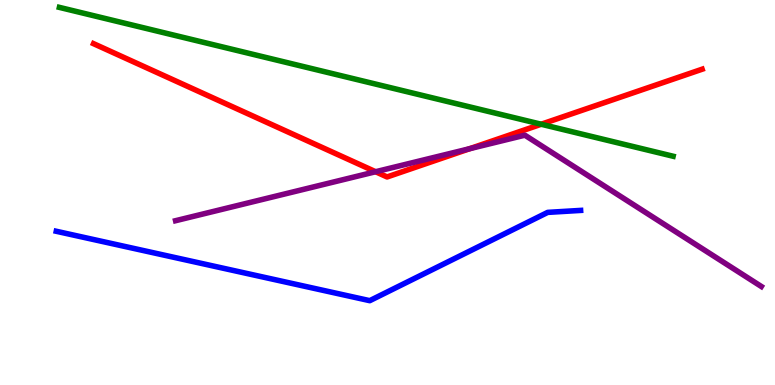[{'lines': ['blue', 'red'], 'intersections': []}, {'lines': ['green', 'red'], 'intersections': [{'x': 6.98, 'y': 6.77}]}, {'lines': ['purple', 'red'], 'intersections': [{'x': 4.85, 'y': 5.54}, {'x': 6.06, 'y': 6.14}]}, {'lines': ['blue', 'green'], 'intersections': []}, {'lines': ['blue', 'purple'], 'intersections': []}, {'lines': ['green', 'purple'], 'intersections': []}]